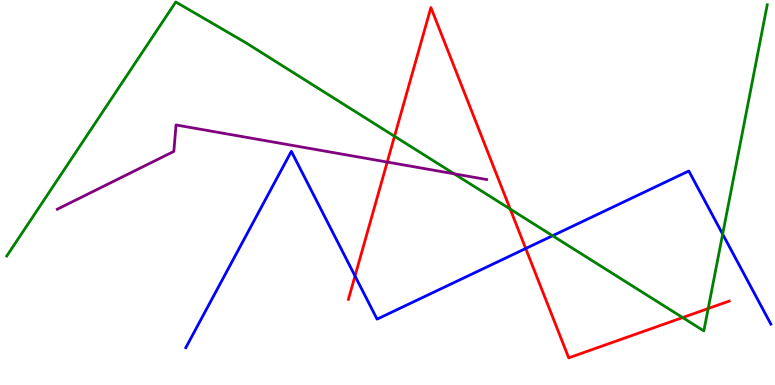[{'lines': ['blue', 'red'], 'intersections': [{'x': 4.58, 'y': 2.83}, {'x': 6.78, 'y': 3.55}]}, {'lines': ['green', 'red'], 'intersections': [{'x': 5.09, 'y': 6.46}, {'x': 6.58, 'y': 4.57}, {'x': 8.81, 'y': 1.75}, {'x': 9.14, 'y': 1.99}]}, {'lines': ['purple', 'red'], 'intersections': [{'x': 5.0, 'y': 5.79}]}, {'lines': ['blue', 'green'], 'intersections': [{'x': 7.13, 'y': 3.88}, {'x': 9.32, 'y': 3.92}]}, {'lines': ['blue', 'purple'], 'intersections': []}, {'lines': ['green', 'purple'], 'intersections': [{'x': 5.86, 'y': 5.49}]}]